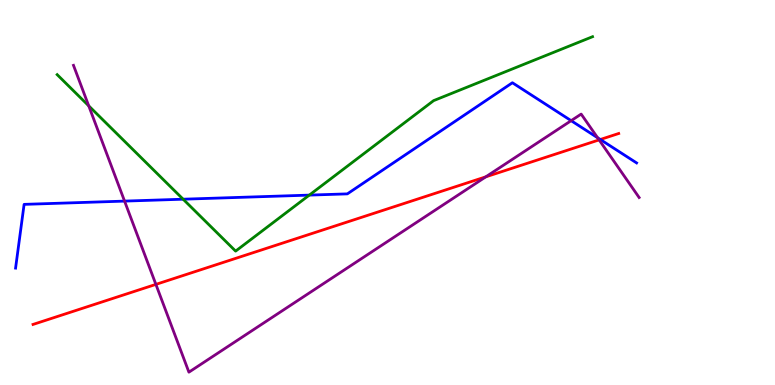[{'lines': ['blue', 'red'], 'intersections': [{'x': 7.75, 'y': 6.38}]}, {'lines': ['green', 'red'], 'intersections': []}, {'lines': ['purple', 'red'], 'intersections': [{'x': 2.01, 'y': 2.61}, {'x': 6.27, 'y': 5.41}, {'x': 7.73, 'y': 6.37}]}, {'lines': ['blue', 'green'], 'intersections': [{'x': 2.36, 'y': 4.83}, {'x': 3.99, 'y': 4.93}]}, {'lines': ['blue', 'purple'], 'intersections': [{'x': 1.61, 'y': 4.78}, {'x': 7.37, 'y': 6.87}, {'x': 7.71, 'y': 6.42}]}, {'lines': ['green', 'purple'], 'intersections': [{'x': 1.14, 'y': 7.25}]}]